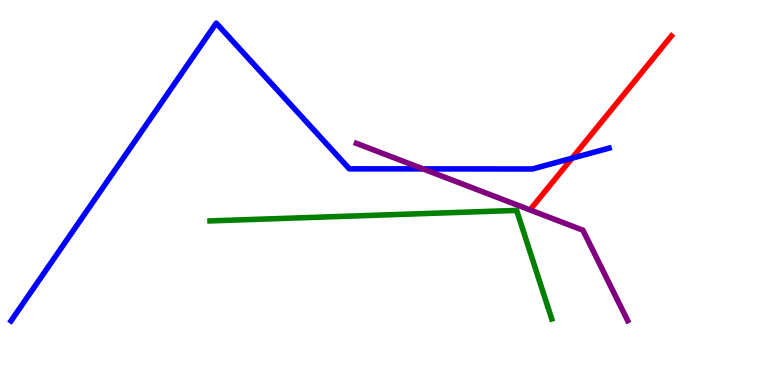[{'lines': ['blue', 'red'], 'intersections': [{'x': 7.38, 'y': 5.89}]}, {'lines': ['green', 'red'], 'intersections': []}, {'lines': ['purple', 'red'], 'intersections': []}, {'lines': ['blue', 'green'], 'intersections': []}, {'lines': ['blue', 'purple'], 'intersections': [{'x': 5.46, 'y': 5.61}]}, {'lines': ['green', 'purple'], 'intersections': []}]